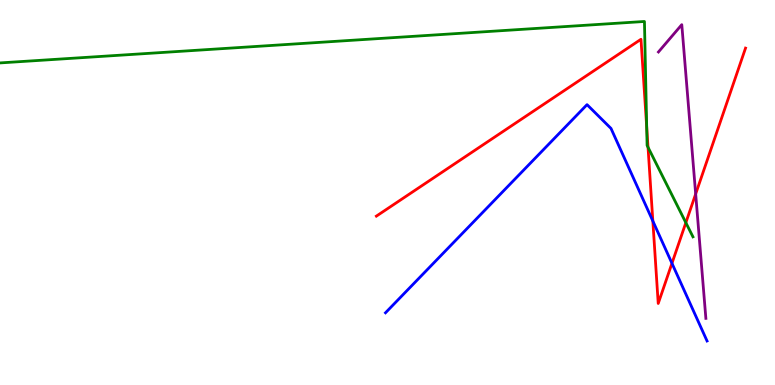[{'lines': ['blue', 'red'], 'intersections': [{'x': 8.42, 'y': 4.26}, {'x': 8.67, 'y': 3.16}]}, {'lines': ['green', 'red'], 'intersections': [{'x': 8.34, 'y': 6.7}, {'x': 8.36, 'y': 6.18}, {'x': 8.85, 'y': 4.22}]}, {'lines': ['purple', 'red'], 'intersections': [{'x': 8.98, 'y': 4.96}]}, {'lines': ['blue', 'green'], 'intersections': []}, {'lines': ['blue', 'purple'], 'intersections': []}, {'lines': ['green', 'purple'], 'intersections': []}]